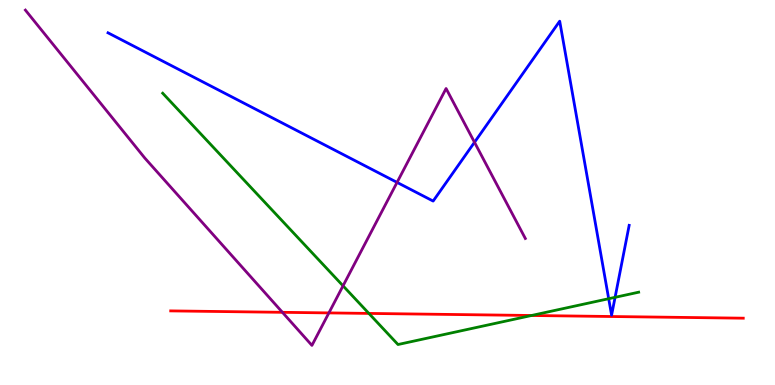[{'lines': ['blue', 'red'], 'intersections': []}, {'lines': ['green', 'red'], 'intersections': [{'x': 4.76, 'y': 1.86}, {'x': 6.86, 'y': 1.81}]}, {'lines': ['purple', 'red'], 'intersections': [{'x': 3.64, 'y': 1.89}, {'x': 4.24, 'y': 1.87}]}, {'lines': ['blue', 'green'], 'intersections': [{'x': 7.85, 'y': 2.24}, {'x': 7.94, 'y': 2.28}]}, {'lines': ['blue', 'purple'], 'intersections': [{'x': 5.12, 'y': 5.26}, {'x': 6.12, 'y': 6.3}]}, {'lines': ['green', 'purple'], 'intersections': [{'x': 4.43, 'y': 2.58}]}]